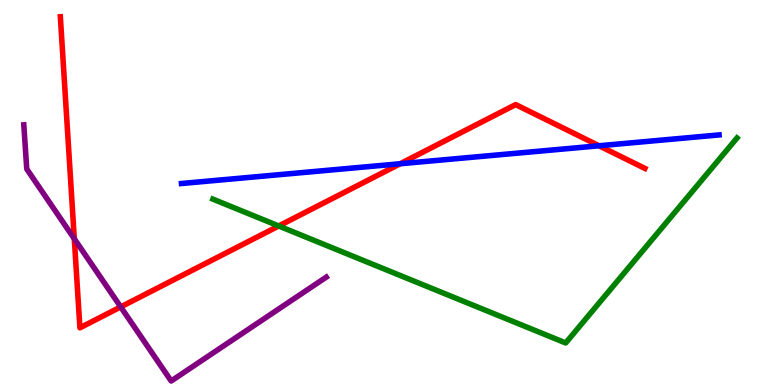[{'lines': ['blue', 'red'], 'intersections': [{'x': 5.16, 'y': 5.75}, {'x': 7.73, 'y': 6.21}]}, {'lines': ['green', 'red'], 'intersections': [{'x': 3.6, 'y': 4.13}]}, {'lines': ['purple', 'red'], 'intersections': [{'x': 0.959, 'y': 3.8}, {'x': 1.56, 'y': 2.03}]}, {'lines': ['blue', 'green'], 'intersections': []}, {'lines': ['blue', 'purple'], 'intersections': []}, {'lines': ['green', 'purple'], 'intersections': []}]